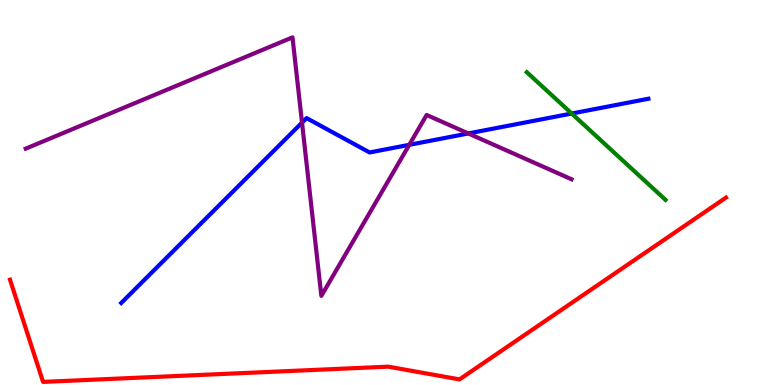[{'lines': ['blue', 'red'], 'intersections': []}, {'lines': ['green', 'red'], 'intersections': []}, {'lines': ['purple', 'red'], 'intersections': []}, {'lines': ['blue', 'green'], 'intersections': [{'x': 7.38, 'y': 7.05}]}, {'lines': ['blue', 'purple'], 'intersections': [{'x': 3.9, 'y': 6.81}, {'x': 5.28, 'y': 6.24}, {'x': 6.04, 'y': 6.53}]}, {'lines': ['green', 'purple'], 'intersections': []}]